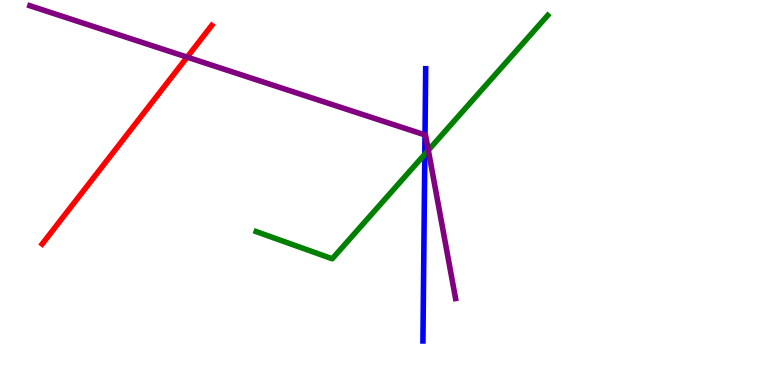[{'lines': ['blue', 'red'], 'intersections': []}, {'lines': ['green', 'red'], 'intersections': []}, {'lines': ['purple', 'red'], 'intersections': [{'x': 2.41, 'y': 8.52}]}, {'lines': ['blue', 'green'], 'intersections': [{'x': 5.48, 'y': 6.0}]}, {'lines': ['blue', 'purple'], 'intersections': [{'x': 5.48, 'y': 6.5}]}, {'lines': ['green', 'purple'], 'intersections': [{'x': 5.53, 'y': 6.1}]}]